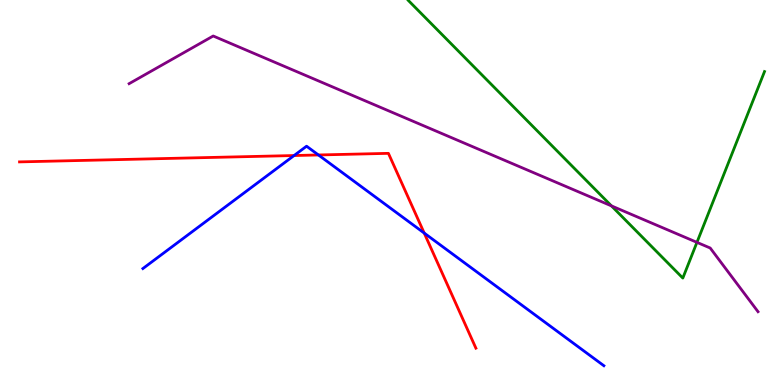[{'lines': ['blue', 'red'], 'intersections': [{'x': 3.79, 'y': 5.96}, {'x': 4.11, 'y': 5.97}, {'x': 5.47, 'y': 3.95}]}, {'lines': ['green', 'red'], 'intersections': []}, {'lines': ['purple', 'red'], 'intersections': []}, {'lines': ['blue', 'green'], 'intersections': []}, {'lines': ['blue', 'purple'], 'intersections': []}, {'lines': ['green', 'purple'], 'intersections': [{'x': 7.89, 'y': 4.65}, {'x': 8.99, 'y': 3.7}]}]